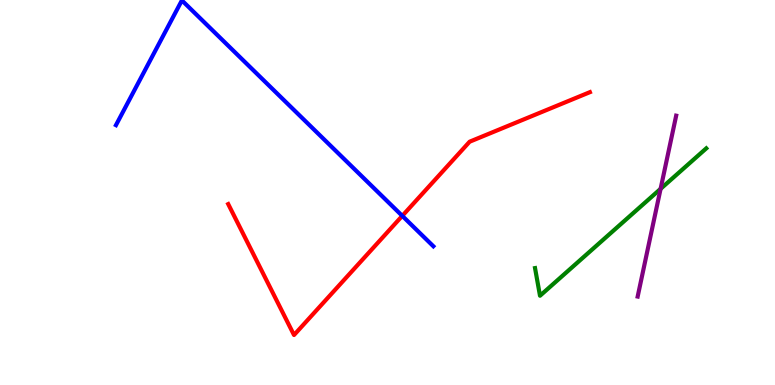[{'lines': ['blue', 'red'], 'intersections': [{'x': 5.19, 'y': 4.39}]}, {'lines': ['green', 'red'], 'intersections': []}, {'lines': ['purple', 'red'], 'intersections': []}, {'lines': ['blue', 'green'], 'intersections': []}, {'lines': ['blue', 'purple'], 'intersections': []}, {'lines': ['green', 'purple'], 'intersections': [{'x': 8.52, 'y': 5.09}]}]